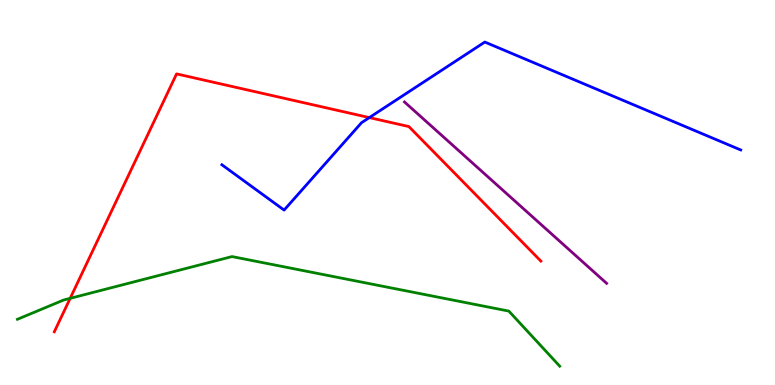[{'lines': ['blue', 'red'], 'intersections': [{'x': 4.77, 'y': 6.95}]}, {'lines': ['green', 'red'], 'intersections': [{'x': 0.905, 'y': 2.25}]}, {'lines': ['purple', 'red'], 'intersections': []}, {'lines': ['blue', 'green'], 'intersections': []}, {'lines': ['blue', 'purple'], 'intersections': []}, {'lines': ['green', 'purple'], 'intersections': []}]